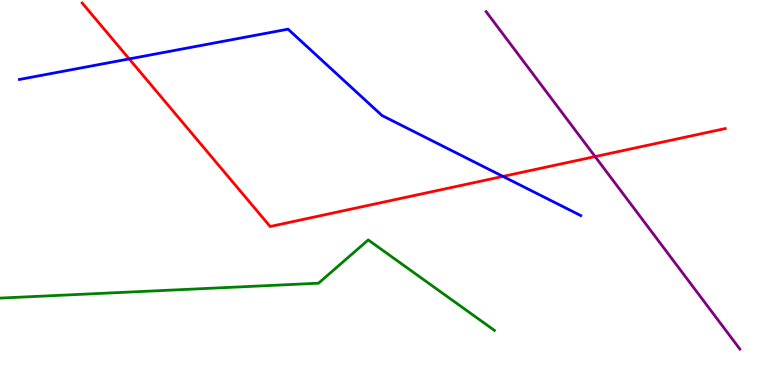[{'lines': ['blue', 'red'], 'intersections': [{'x': 1.67, 'y': 8.47}, {'x': 6.49, 'y': 5.42}]}, {'lines': ['green', 'red'], 'intersections': []}, {'lines': ['purple', 'red'], 'intersections': [{'x': 7.68, 'y': 5.93}]}, {'lines': ['blue', 'green'], 'intersections': []}, {'lines': ['blue', 'purple'], 'intersections': []}, {'lines': ['green', 'purple'], 'intersections': []}]